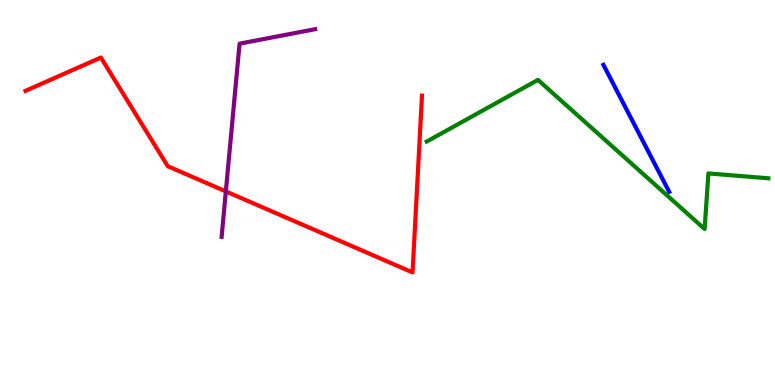[{'lines': ['blue', 'red'], 'intersections': []}, {'lines': ['green', 'red'], 'intersections': []}, {'lines': ['purple', 'red'], 'intersections': [{'x': 2.91, 'y': 5.03}]}, {'lines': ['blue', 'green'], 'intersections': []}, {'lines': ['blue', 'purple'], 'intersections': []}, {'lines': ['green', 'purple'], 'intersections': []}]